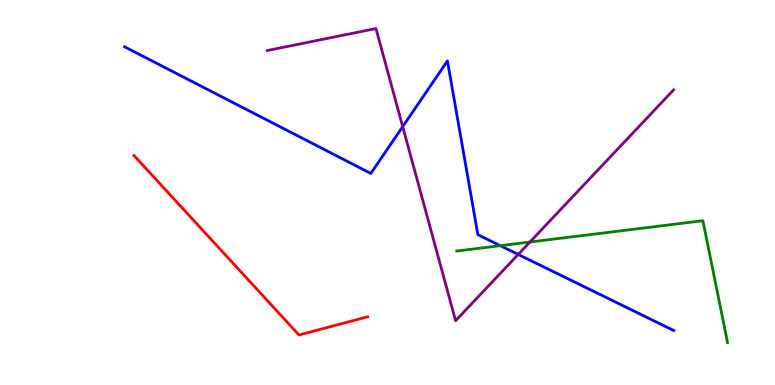[{'lines': ['blue', 'red'], 'intersections': []}, {'lines': ['green', 'red'], 'intersections': []}, {'lines': ['purple', 'red'], 'intersections': []}, {'lines': ['blue', 'green'], 'intersections': [{'x': 6.46, 'y': 3.62}]}, {'lines': ['blue', 'purple'], 'intersections': [{'x': 5.2, 'y': 6.71}, {'x': 6.69, 'y': 3.39}]}, {'lines': ['green', 'purple'], 'intersections': [{'x': 6.84, 'y': 3.71}]}]